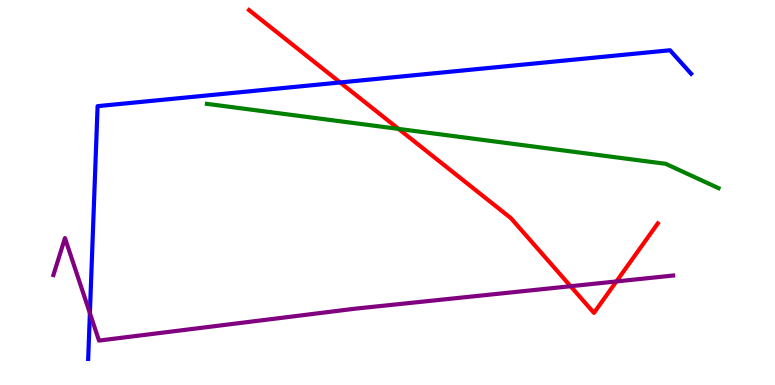[{'lines': ['blue', 'red'], 'intersections': [{'x': 4.39, 'y': 7.86}]}, {'lines': ['green', 'red'], 'intersections': [{'x': 5.14, 'y': 6.65}]}, {'lines': ['purple', 'red'], 'intersections': [{'x': 7.36, 'y': 2.57}, {'x': 7.95, 'y': 2.69}]}, {'lines': ['blue', 'green'], 'intersections': []}, {'lines': ['blue', 'purple'], 'intersections': [{'x': 1.16, 'y': 1.87}]}, {'lines': ['green', 'purple'], 'intersections': []}]